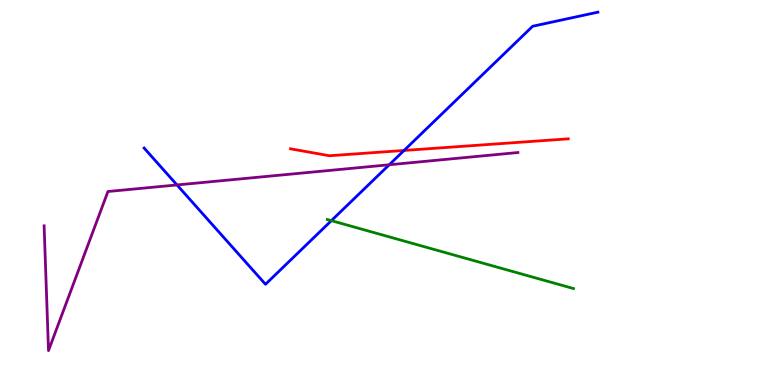[{'lines': ['blue', 'red'], 'intersections': [{'x': 5.21, 'y': 6.09}]}, {'lines': ['green', 'red'], 'intersections': []}, {'lines': ['purple', 'red'], 'intersections': []}, {'lines': ['blue', 'green'], 'intersections': [{'x': 4.28, 'y': 4.27}]}, {'lines': ['blue', 'purple'], 'intersections': [{'x': 2.28, 'y': 5.2}, {'x': 5.02, 'y': 5.72}]}, {'lines': ['green', 'purple'], 'intersections': []}]